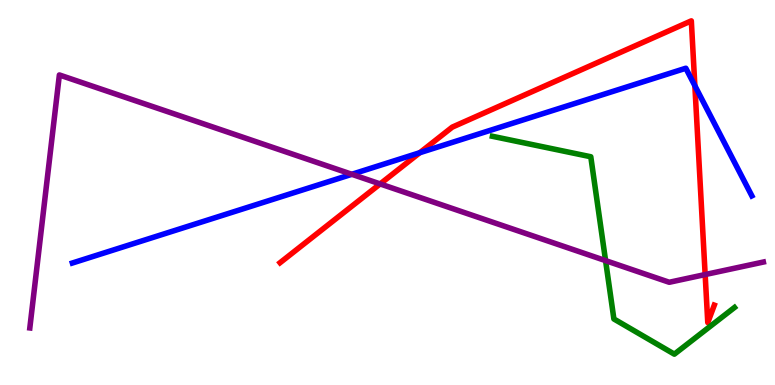[{'lines': ['blue', 'red'], 'intersections': [{'x': 5.42, 'y': 6.03}, {'x': 8.97, 'y': 7.77}]}, {'lines': ['green', 'red'], 'intersections': []}, {'lines': ['purple', 'red'], 'intersections': [{'x': 4.9, 'y': 5.22}, {'x': 9.1, 'y': 2.87}]}, {'lines': ['blue', 'green'], 'intersections': []}, {'lines': ['blue', 'purple'], 'intersections': [{'x': 4.54, 'y': 5.47}]}, {'lines': ['green', 'purple'], 'intersections': [{'x': 7.81, 'y': 3.23}]}]